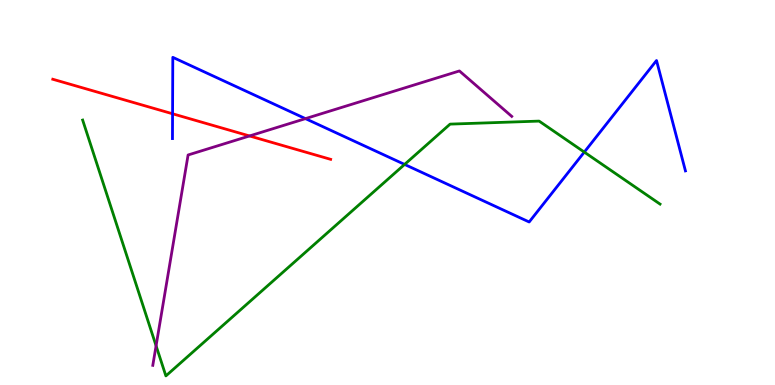[{'lines': ['blue', 'red'], 'intersections': [{'x': 2.23, 'y': 7.04}]}, {'lines': ['green', 'red'], 'intersections': []}, {'lines': ['purple', 'red'], 'intersections': [{'x': 3.22, 'y': 6.47}]}, {'lines': ['blue', 'green'], 'intersections': [{'x': 5.22, 'y': 5.73}, {'x': 7.54, 'y': 6.05}]}, {'lines': ['blue', 'purple'], 'intersections': [{'x': 3.94, 'y': 6.92}]}, {'lines': ['green', 'purple'], 'intersections': [{'x': 2.01, 'y': 1.02}]}]